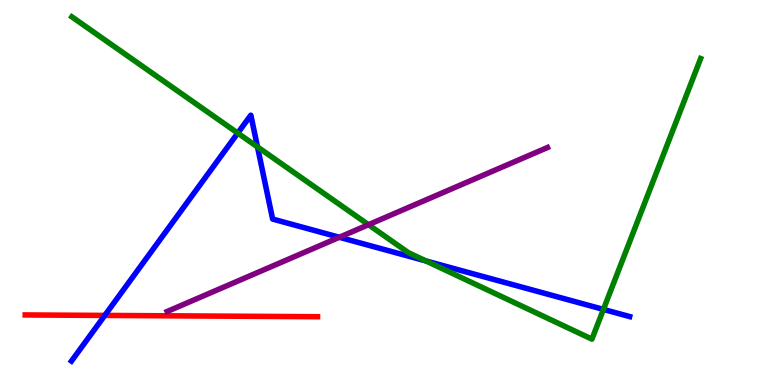[{'lines': ['blue', 'red'], 'intersections': [{'x': 1.35, 'y': 1.81}]}, {'lines': ['green', 'red'], 'intersections': []}, {'lines': ['purple', 'red'], 'intersections': []}, {'lines': ['blue', 'green'], 'intersections': [{'x': 3.07, 'y': 6.54}, {'x': 3.32, 'y': 6.18}, {'x': 5.5, 'y': 3.22}, {'x': 7.79, 'y': 1.96}]}, {'lines': ['blue', 'purple'], 'intersections': [{'x': 4.38, 'y': 3.84}]}, {'lines': ['green', 'purple'], 'intersections': [{'x': 4.75, 'y': 4.16}]}]